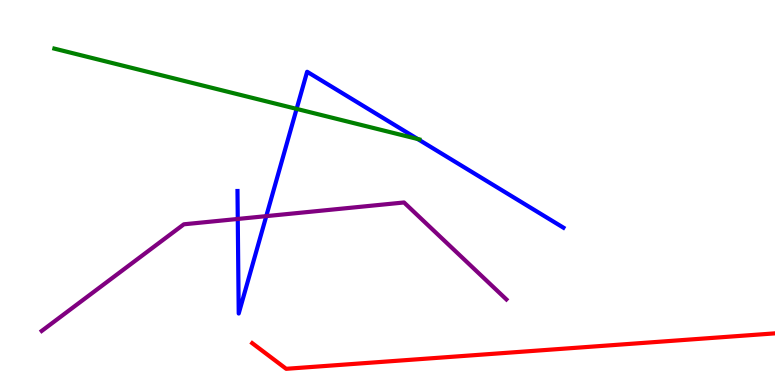[{'lines': ['blue', 'red'], 'intersections': []}, {'lines': ['green', 'red'], 'intersections': []}, {'lines': ['purple', 'red'], 'intersections': []}, {'lines': ['blue', 'green'], 'intersections': [{'x': 3.83, 'y': 7.17}, {'x': 5.39, 'y': 6.39}]}, {'lines': ['blue', 'purple'], 'intersections': [{'x': 3.07, 'y': 4.31}, {'x': 3.44, 'y': 4.39}]}, {'lines': ['green', 'purple'], 'intersections': []}]